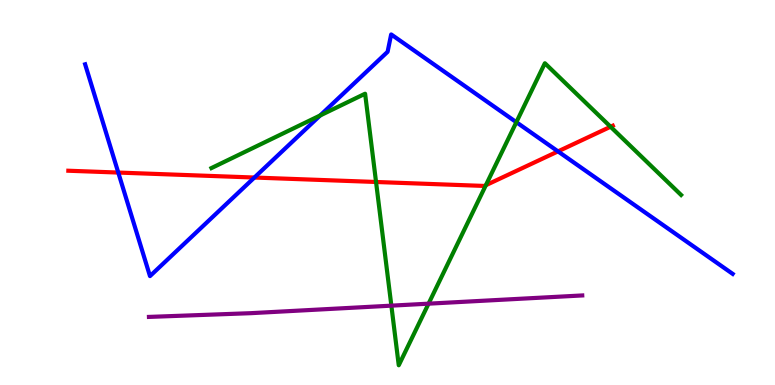[{'lines': ['blue', 'red'], 'intersections': [{'x': 1.53, 'y': 5.52}, {'x': 3.28, 'y': 5.39}, {'x': 7.2, 'y': 6.07}]}, {'lines': ['green', 'red'], 'intersections': [{'x': 4.85, 'y': 5.27}, {'x': 6.27, 'y': 5.19}, {'x': 7.88, 'y': 6.71}]}, {'lines': ['purple', 'red'], 'intersections': []}, {'lines': ['blue', 'green'], 'intersections': [{'x': 4.13, 'y': 7.0}, {'x': 6.66, 'y': 6.83}]}, {'lines': ['blue', 'purple'], 'intersections': []}, {'lines': ['green', 'purple'], 'intersections': [{'x': 5.05, 'y': 2.06}, {'x': 5.53, 'y': 2.11}]}]